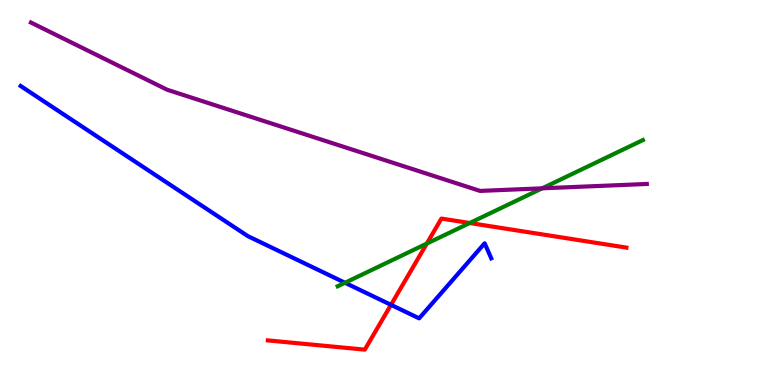[{'lines': ['blue', 'red'], 'intersections': [{'x': 5.05, 'y': 2.08}]}, {'lines': ['green', 'red'], 'intersections': [{'x': 5.51, 'y': 3.67}, {'x': 6.06, 'y': 4.21}]}, {'lines': ['purple', 'red'], 'intersections': []}, {'lines': ['blue', 'green'], 'intersections': [{'x': 4.45, 'y': 2.66}]}, {'lines': ['blue', 'purple'], 'intersections': []}, {'lines': ['green', 'purple'], 'intersections': [{'x': 7.0, 'y': 5.11}]}]